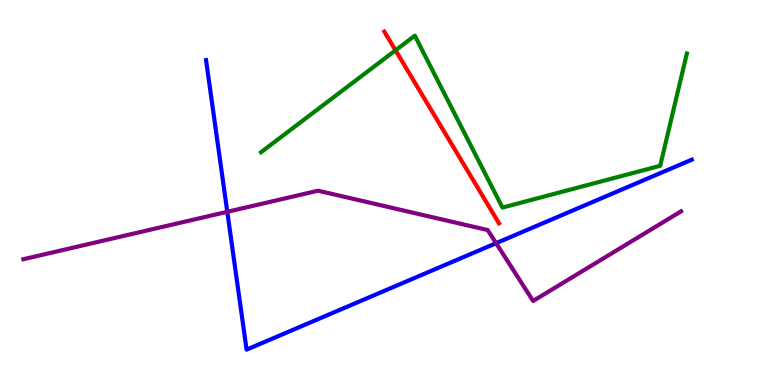[{'lines': ['blue', 'red'], 'intersections': []}, {'lines': ['green', 'red'], 'intersections': [{'x': 5.1, 'y': 8.69}]}, {'lines': ['purple', 'red'], 'intersections': []}, {'lines': ['blue', 'green'], 'intersections': []}, {'lines': ['blue', 'purple'], 'intersections': [{'x': 2.93, 'y': 4.5}, {'x': 6.4, 'y': 3.68}]}, {'lines': ['green', 'purple'], 'intersections': []}]